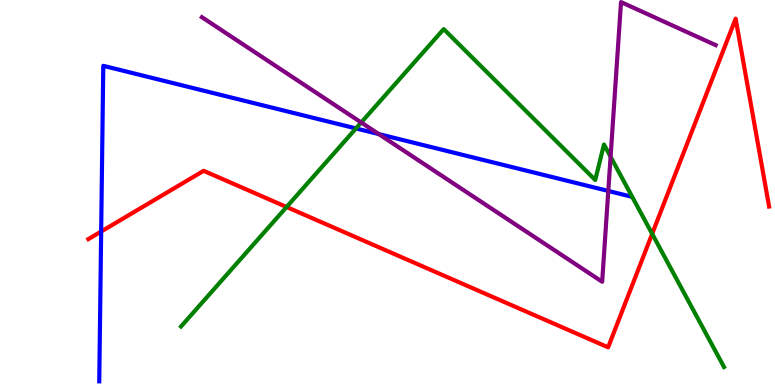[{'lines': ['blue', 'red'], 'intersections': [{'x': 1.31, 'y': 3.99}]}, {'lines': ['green', 'red'], 'intersections': [{'x': 3.7, 'y': 4.62}, {'x': 8.42, 'y': 3.93}]}, {'lines': ['purple', 'red'], 'intersections': []}, {'lines': ['blue', 'green'], 'intersections': [{'x': 4.59, 'y': 6.66}]}, {'lines': ['blue', 'purple'], 'intersections': [{'x': 4.89, 'y': 6.52}, {'x': 7.85, 'y': 5.04}]}, {'lines': ['green', 'purple'], 'intersections': [{'x': 4.66, 'y': 6.82}, {'x': 7.88, 'y': 5.93}]}]